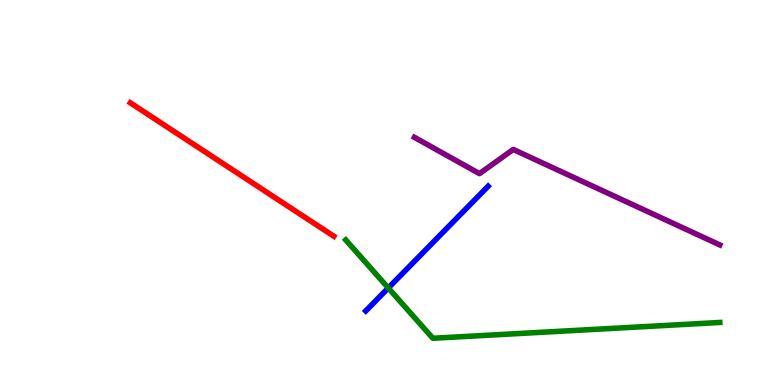[{'lines': ['blue', 'red'], 'intersections': []}, {'lines': ['green', 'red'], 'intersections': []}, {'lines': ['purple', 'red'], 'intersections': []}, {'lines': ['blue', 'green'], 'intersections': [{'x': 5.01, 'y': 2.52}]}, {'lines': ['blue', 'purple'], 'intersections': []}, {'lines': ['green', 'purple'], 'intersections': []}]